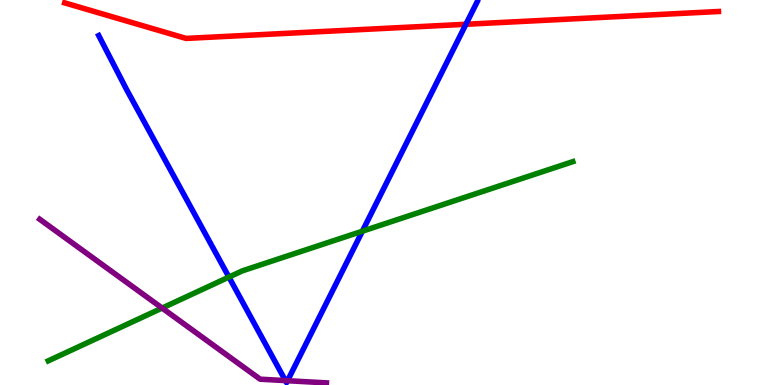[{'lines': ['blue', 'red'], 'intersections': [{'x': 6.01, 'y': 9.37}]}, {'lines': ['green', 'red'], 'intersections': []}, {'lines': ['purple', 'red'], 'intersections': []}, {'lines': ['blue', 'green'], 'intersections': [{'x': 2.95, 'y': 2.8}, {'x': 4.68, 'y': 3.99}]}, {'lines': ['blue', 'purple'], 'intersections': [{'x': 3.68, 'y': 0.114}, {'x': 3.71, 'y': 0.111}]}, {'lines': ['green', 'purple'], 'intersections': [{'x': 2.09, 'y': 2.0}]}]